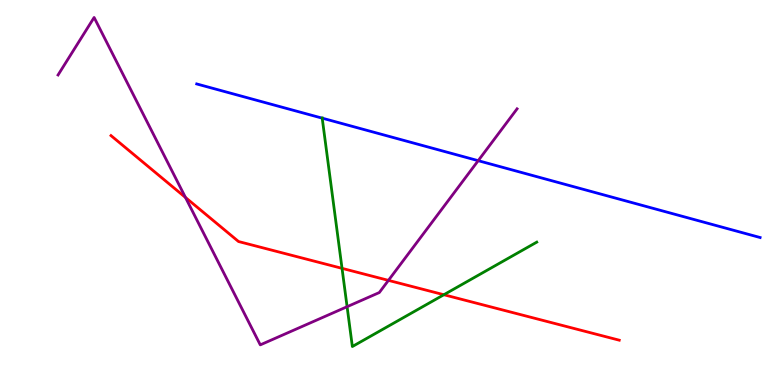[{'lines': ['blue', 'red'], 'intersections': []}, {'lines': ['green', 'red'], 'intersections': [{'x': 4.41, 'y': 3.03}, {'x': 5.73, 'y': 2.34}]}, {'lines': ['purple', 'red'], 'intersections': [{'x': 2.39, 'y': 4.87}, {'x': 5.01, 'y': 2.72}]}, {'lines': ['blue', 'green'], 'intersections': [{'x': 4.16, 'y': 6.93}]}, {'lines': ['blue', 'purple'], 'intersections': [{'x': 6.17, 'y': 5.83}]}, {'lines': ['green', 'purple'], 'intersections': [{'x': 4.48, 'y': 2.03}]}]